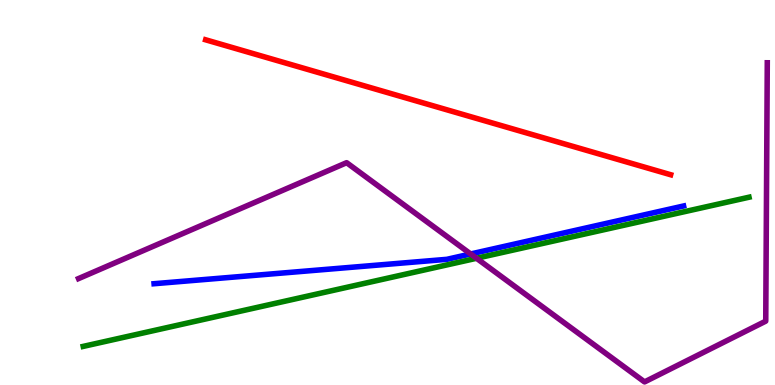[{'lines': ['blue', 'red'], 'intersections': []}, {'lines': ['green', 'red'], 'intersections': []}, {'lines': ['purple', 'red'], 'intersections': []}, {'lines': ['blue', 'green'], 'intersections': []}, {'lines': ['blue', 'purple'], 'intersections': [{'x': 6.07, 'y': 3.4}]}, {'lines': ['green', 'purple'], 'intersections': [{'x': 6.15, 'y': 3.29}]}]